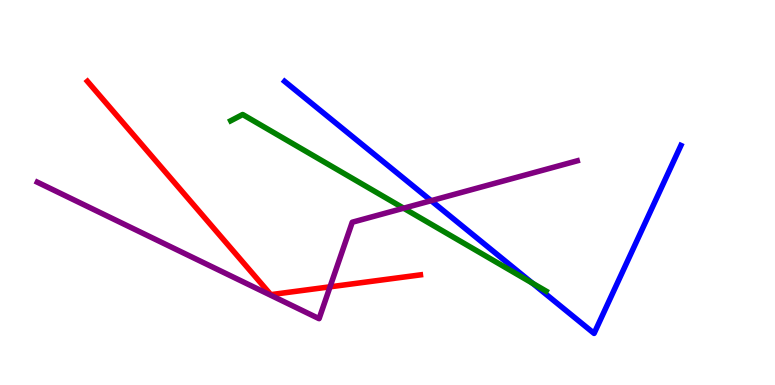[{'lines': ['blue', 'red'], 'intersections': []}, {'lines': ['green', 'red'], 'intersections': []}, {'lines': ['purple', 'red'], 'intersections': [{'x': 4.26, 'y': 2.55}]}, {'lines': ['blue', 'green'], 'intersections': [{'x': 6.87, 'y': 2.65}]}, {'lines': ['blue', 'purple'], 'intersections': [{'x': 5.56, 'y': 4.79}]}, {'lines': ['green', 'purple'], 'intersections': [{'x': 5.21, 'y': 4.59}]}]